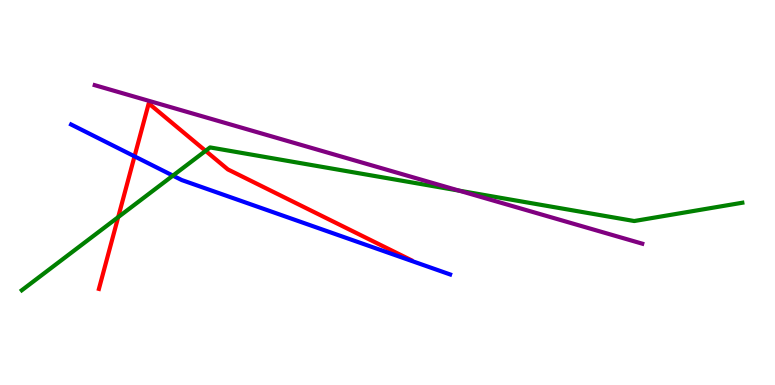[{'lines': ['blue', 'red'], 'intersections': [{'x': 1.74, 'y': 5.94}]}, {'lines': ['green', 'red'], 'intersections': [{'x': 1.53, 'y': 4.36}, {'x': 2.65, 'y': 6.08}]}, {'lines': ['purple', 'red'], 'intersections': []}, {'lines': ['blue', 'green'], 'intersections': [{'x': 2.23, 'y': 5.44}]}, {'lines': ['blue', 'purple'], 'intersections': []}, {'lines': ['green', 'purple'], 'intersections': [{'x': 5.92, 'y': 5.05}]}]